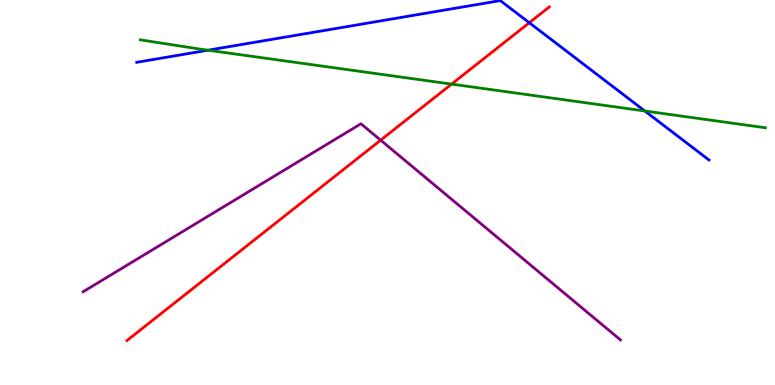[{'lines': ['blue', 'red'], 'intersections': [{'x': 6.83, 'y': 9.41}]}, {'lines': ['green', 'red'], 'intersections': [{'x': 5.83, 'y': 7.82}]}, {'lines': ['purple', 'red'], 'intersections': [{'x': 4.91, 'y': 6.36}]}, {'lines': ['blue', 'green'], 'intersections': [{'x': 2.68, 'y': 8.7}, {'x': 8.32, 'y': 7.12}]}, {'lines': ['blue', 'purple'], 'intersections': []}, {'lines': ['green', 'purple'], 'intersections': []}]